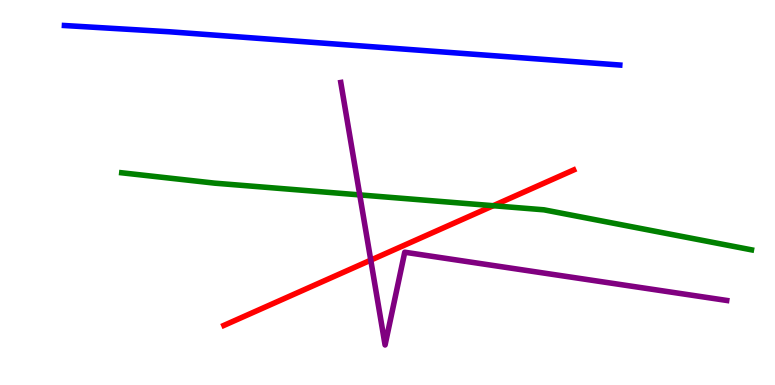[{'lines': ['blue', 'red'], 'intersections': []}, {'lines': ['green', 'red'], 'intersections': [{'x': 6.36, 'y': 4.66}]}, {'lines': ['purple', 'red'], 'intersections': [{'x': 4.78, 'y': 3.24}]}, {'lines': ['blue', 'green'], 'intersections': []}, {'lines': ['blue', 'purple'], 'intersections': []}, {'lines': ['green', 'purple'], 'intersections': [{'x': 4.64, 'y': 4.94}]}]